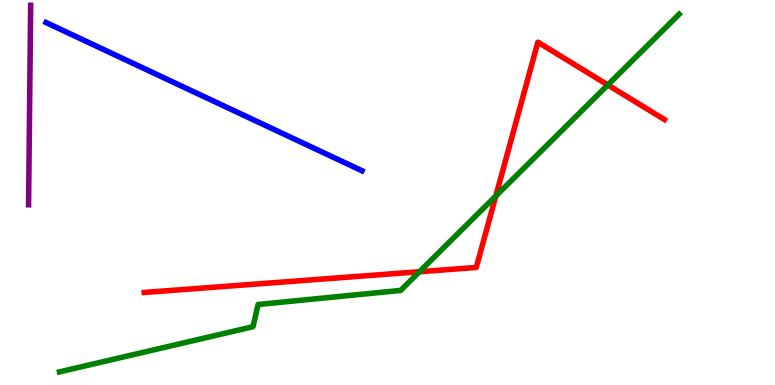[{'lines': ['blue', 'red'], 'intersections': []}, {'lines': ['green', 'red'], 'intersections': [{'x': 5.41, 'y': 2.94}, {'x': 6.4, 'y': 4.91}, {'x': 7.84, 'y': 7.79}]}, {'lines': ['purple', 'red'], 'intersections': []}, {'lines': ['blue', 'green'], 'intersections': []}, {'lines': ['blue', 'purple'], 'intersections': []}, {'lines': ['green', 'purple'], 'intersections': []}]